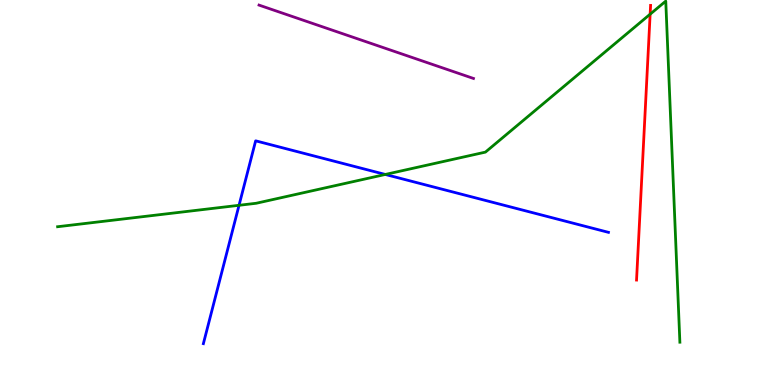[{'lines': ['blue', 'red'], 'intersections': []}, {'lines': ['green', 'red'], 'intersections': [{'x': 8.39, 'y': 9.63}]}, {'lines': ['purple', 'red'], 'intersections': []}, {'lines': ['blue', 'green'], 'intersections': [{'x': 3.08, 'y': 4.67}, {'x': 4.97, 'y': 5.47}]}, {'lines': ['blue', 'purple'], 'intersections': []}, {'lines': ['green', 'purple'], 'intersections': []}]